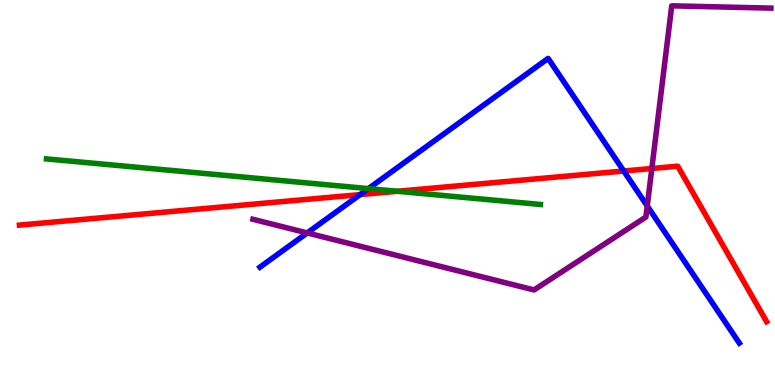[{'lines': ['blue', 'red'], 'intersections': [{'x': 4.65, 'y': 4.95}, {'x': 8.05, 'y': 5.56}]}, {'lines': ['green', 'red'], 'intersections': [{'x': 5.13, 'y': 5.03}]}, {'lines': ['purple', 'red'], 'intersections': [{'x': 8.41, 'y': 5.62}]}, {'lines': ['blue', 'green'], 'intersections': [{'x': 4.75, 'y': 5.1}]}, {'lines': ['blue', 'purple'], 'intersections': [{'x': 3.96, 'y': 3.95}, {'x': 8.35, 'y': 4.65}]}, {'lines': ['green', 'purple'], 'intersections': []}]